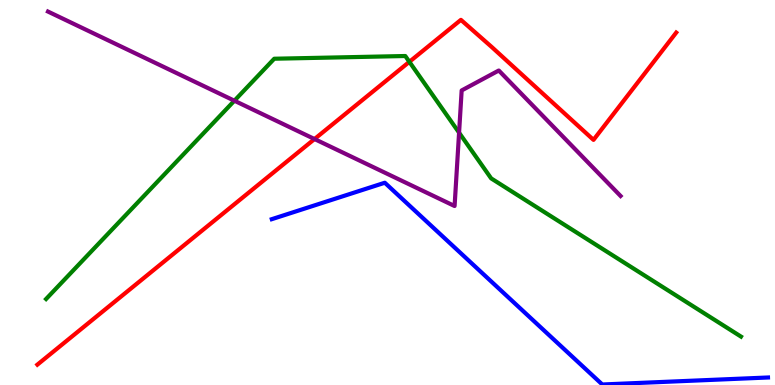[{'lines': ['blue', 'red'], 'intersections': []}, {'lines': ['green', 'red'], 'intersections': [{'x': 5.28, 'y': 8.39}]}, {'lines': ['purple', 'red'], 'intersections': [{'x': 4.06, 'y': 6.39}]}, {'lines': ['blue', 'green'], 'intersections': []}, {'lines': ['blue', 'purple'], 'intersections': []}, {'lines': ['green', 'purple'], 'intersections': [{'x': 3.02, 'y': 7.38}, {'x': 5.92, 'y': 6.55}]}]